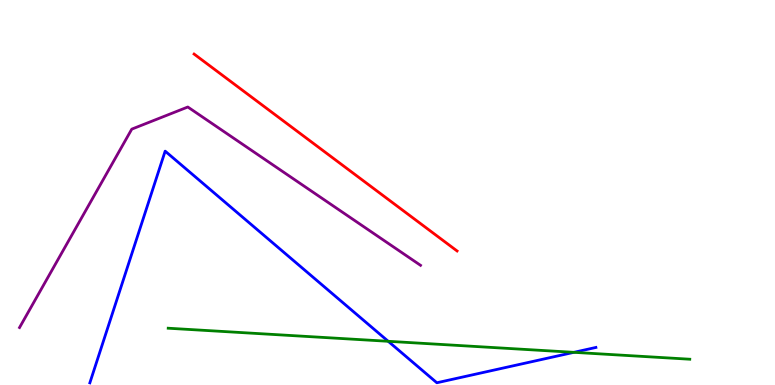[{'lines': ['blue', 'red'], 'intersections': []}, {'lines': ['green', 'red'], 'intersections': []}, {'lines': ['purple', 'red'], 'intersections': []}, {'lines': ['blue', 'green'], 'intersections': [{'x': 5.01, 'y': 1.14}, {'x': 7.4, 'y': 0.848}]}, {'lines': ['blue', 'purple'], 'intersections': []}, {'lines': ['green', 'purple'], 'intersections': []}]